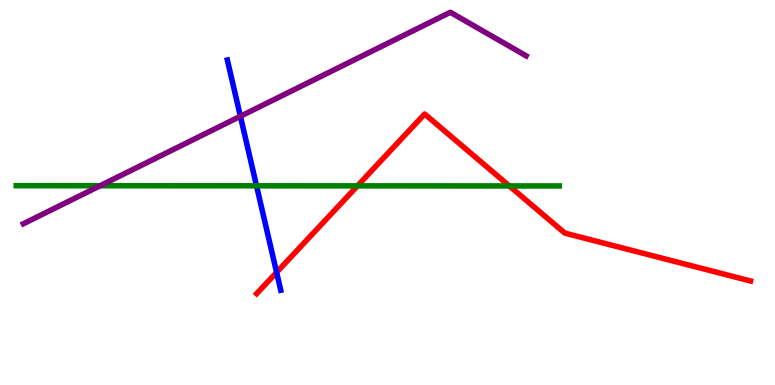[{'lines': ['blue', 'red'], 'intersections': [{'x': 3.57, 'y': 2.93}]}, {'lines': ['green', 'red'], 'intersections': [{'x': 4.61, 'y': 5.17}, {'x': 6.57, 'y': 5.17}]}, {'lines': ['purple', 'red'], 'intersections': []}, {'lines': ['blue', 'green'], 'intersections': [{'x': 3.31, 'y': 5.17}]}, {'lines': ['blue', 'purple'], 'intersections': [{'x': 3.1, 'y': 6.98}]}, {'lines': ['green', 'purple'], 'intersections': [{'x': 1.29, 'y': 5.18}]}]